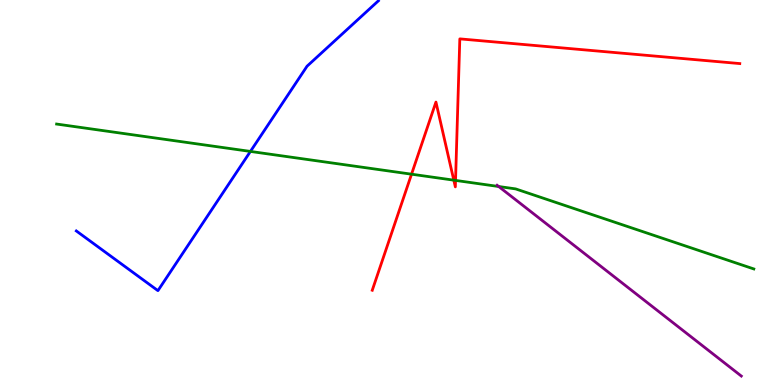[{'lines': ['blue', 'red'], 'intersections': []}, {'lines': ['green', 'red'], 'intersections': [{'x': 5.31, 'y': 5.48}, {'x': 5.86, 'y': 5.32}, {'x': 5.88, 'y': 5.31}]}, {'lines': ['purple', 'red'], 'intersections': []}, {'lines': ['blue', 'green'], 'intersections': [{'x': 3.23, 'y': 6.07}]}, {'lines': ['blue', 'purple'], 'intersections': []}, {'lines': ['green', 'purple'], 'intersections': [{'x': 6.43, 'y': 5.16}]}]